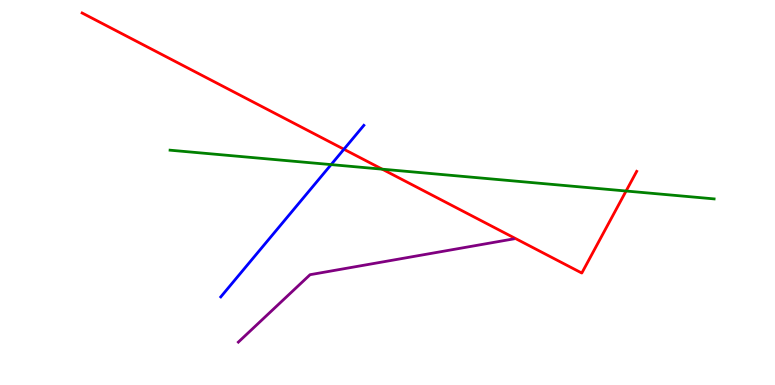[{'lines': ['blue', 'red'], 'intersections': [{'x': 4.44, 'y': 6.12}]}, {'lines': ['green', 'red'], 'intersections': [{'x': 4.93, 'y': 5.61}, {'x': 8.08, 'y': 5.04}]}, {'lines': ['purple', 'red'], 'intersections': []}, {'lines': ['blue', 'green'], 'intersections': [{'x': 4.27, 'y': 5.72}]}, {'lines': ['blue', 'purple'], 'intersections': []}, {'lines': ['green', 'purple'], 'intersections': []}]